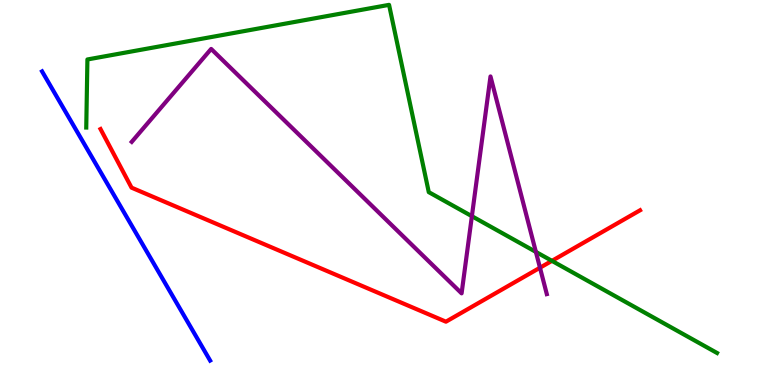[{'lines': ['blue', 'red'], 'intersections': []}, {'lines': ['green', 'red'], 'intersections': [{'x': 7.12, 'y': 3.22}]}, {'lines': ['purple', 'red'], 'intersections': [{'x': 6.97, 'y': 3.05}]}, {'lines': ['blue', 'green'], 'intersections': []}, {'lines': ['blue', 'purple'], 'intersections': []}, {'lines': ['green', 'purple'], 'intersections': [{'x': 6.09, 'y': 4.38}, {'x': 6.91, 'y': 3.46}]}]